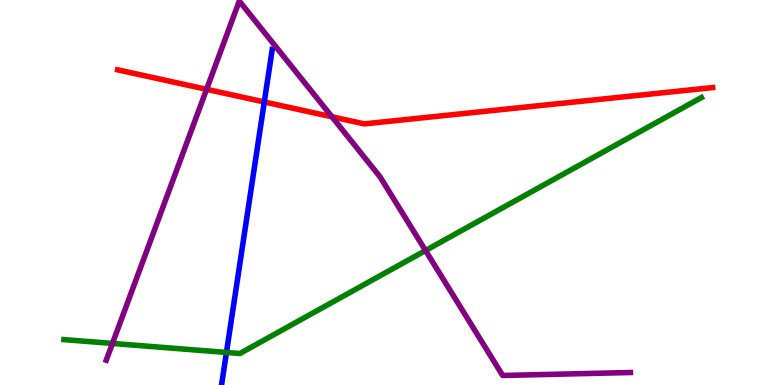[{'lines': ['blue', 'red'], 'intersections': [{'x': 3.41, 'y': 7.35}]}, {'lines': ['green', 'red'], 'intersections': []}, {'lines': ['purple', 'red'], 'intersections': [{'x': 2.67, 'y': 7.68}, {'x': 4.28, 'y': 6.97}]}, {'lines': ['blue', 'green'], 'intersections': [{'x': 2.92, 'y': 0.845}]}, {'lines': ['blue', 'purple'], 'intersections': []}, {'lines': ['green', 'purple'], 'intersections': [{'x': 1.45, 'y': 1.08}, {'x': 5.49, 'y': 3.49}]}]